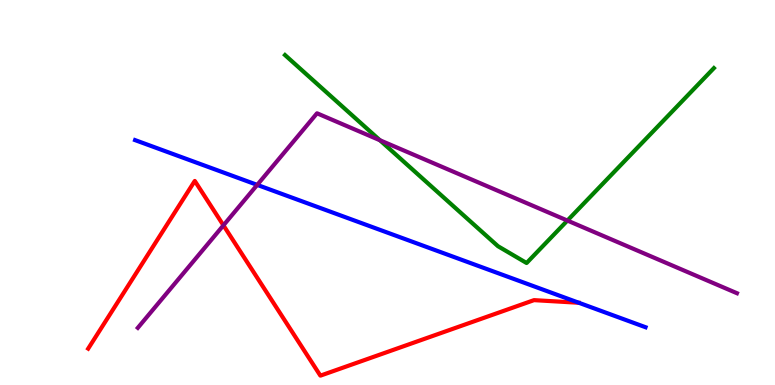[{'lines': ['blue', 'red'], 'intersections': []}, {'lines': ['green', 'red'], 'intersections': []}, {'lines': ['purple', 'red'], 'intersections': [{'x': 2.88, 'y': 4.15}]}, {'lines': ['blue', 'green'], 'intersections': []}, {'lines': ['blue', 'purple'], 'intersections': [{'x': 3.32, 'y': 5.2}]}, {'lines': ['green', 'purple'], 'intersections': [{'x': 4.9, 'y': 6.36}, {'x': 7.32, 'y': 4.27}]}]